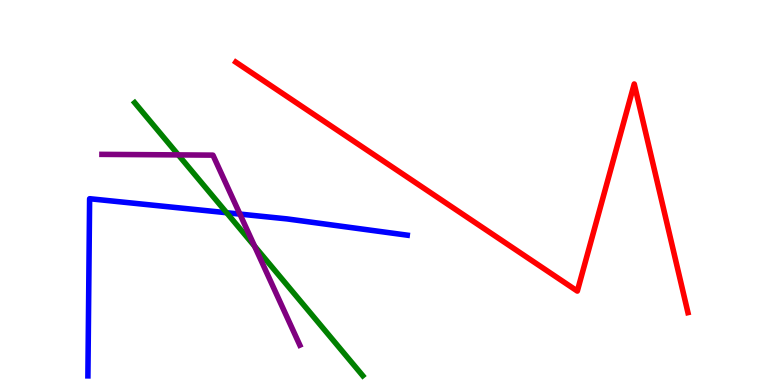[{'lines': ['blue', 'red'], 'intersections': []}, {'lines': ['green', 'red'], 'intersections': []}, {'lines': ['purple', 'red'], 'intersections': []}, {'lines': ['blue', 'green'], 'intersections': [{'x': 2.92, 'y': 4.47}]}, {'lines': ['blue', 'purple'], 'intersections': [{'x': 3.1, 'y': 4.44}]}, {'lines': ['green', 'purple'], 'intersections': [{'x': 2.3, 'y': 5.98}, {'x': 3.28, 'y': 3.61}]}]